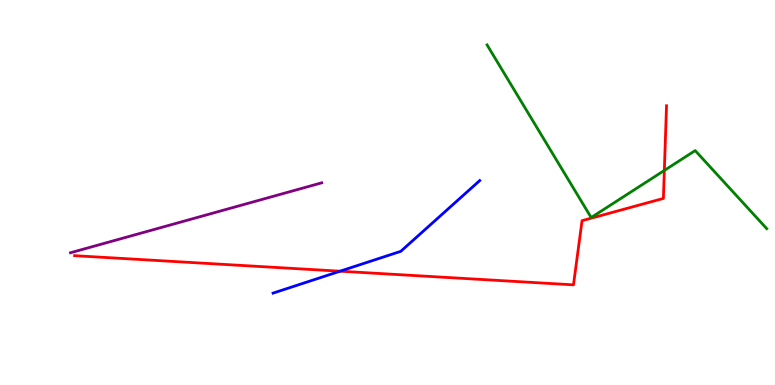[{'lines': ['blue', 'red'], 'intersections': [{'x': 4.39, 'y': 2.96}]}, {'lines': ['green', 'red'], 'intersections': [{'x': 8.57, 'y': 5.57}]}, {'lines': ['purple', 'red'], 'intersections': []}, {'lines': ['blue', 'green'], 'intersections': []}, {'lines': ['blue', 'purple'], 'intersections': []}, {'lines': ['green', 'purple'], 'intersections': []}]